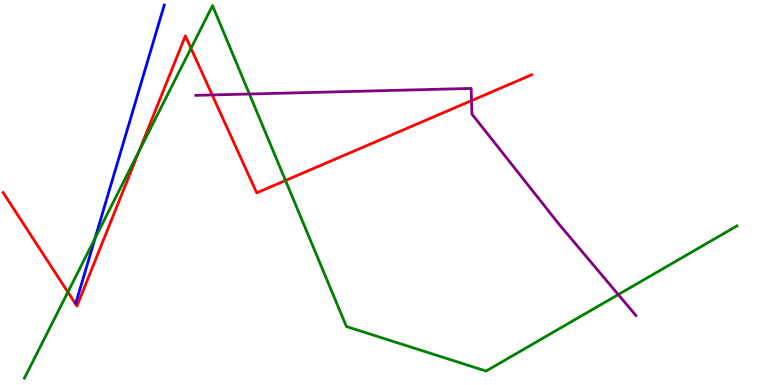[{'lines': ['blue', 'red'], 'intersections': []}, {'lines': ['green', 'red'], 'intersections': [{'x': 0.876, 'y': 2.41}, {'x': 1.8, 'y': 6.09}, {'x': 2.46, 'y': 8.75}, {'x': 3.68, 'y': 5.31}]}, {'lines': ['purple', 'red'], 'intersections': [{'x': 2.74, 'y': 7.53}, {'x': 6.08, 'y': 7.39}]}, {'lines': ['blue', 'green'], 'intersections': [{'x': 1.23, 'y': 3.81}]}, {'lines': ['blue', 'purple'], 'intersections': []}, {'lines': ['green', 'purple'], 'intersections': [{'x': 3.22, 'y': 7.56}, {'x': 7.98, 'y': 2.35}]}]